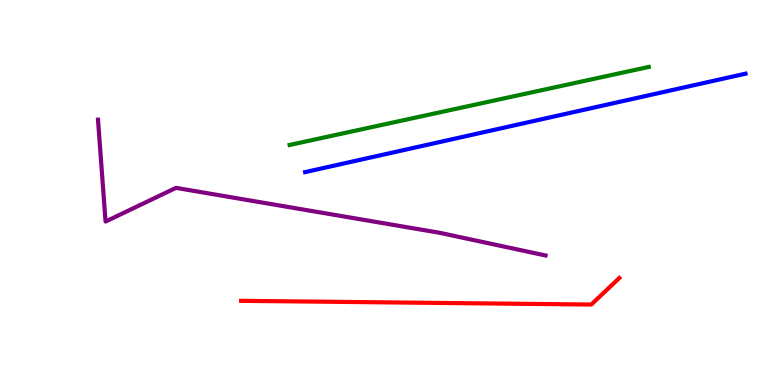[{'lines': ['blue', 'red'], 'intersections': []}, {'lines': ['green', 'red'], 'intersections': []}, {'lines': ['purple', 'red'], 'intersections': []}, {'lines': ['blue', 'green'], 'intersections': []}, {'lines': ['blue', 'purple'], 'intersections': []}, {'lines': ['green', 'purple'], 'intersections': []}]